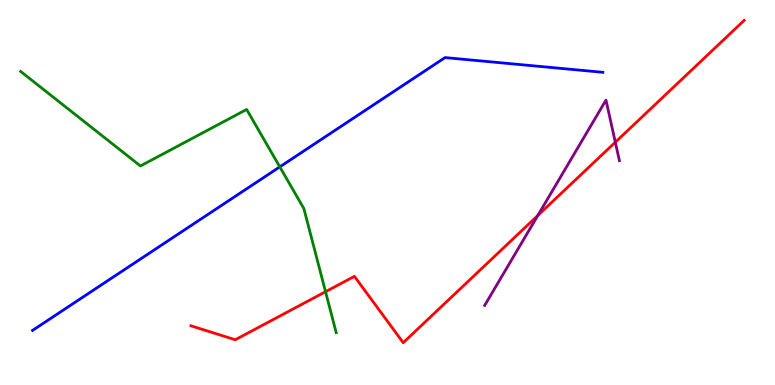[{'lines': ['blue', 'red'], 'intersections': []}, {'lines': ['green', 'red'], 'intersections': [{'x': 4.2, 'y': 2.42}]}, {'lines': ['purple', 'red'], 'intersections': [{'x': 6.94, 'y': 4.4}, {'x': 7.94, 'y': 6.31}]}, {'lines': ['blue', 'green'], 'intersections': [{'x': 3.61, 'y': 5.67}]}, {'lines': ['blue', 'purple'], 'intersections': []}, {'lines': ['green', 'purple'], 'intersections': []}]